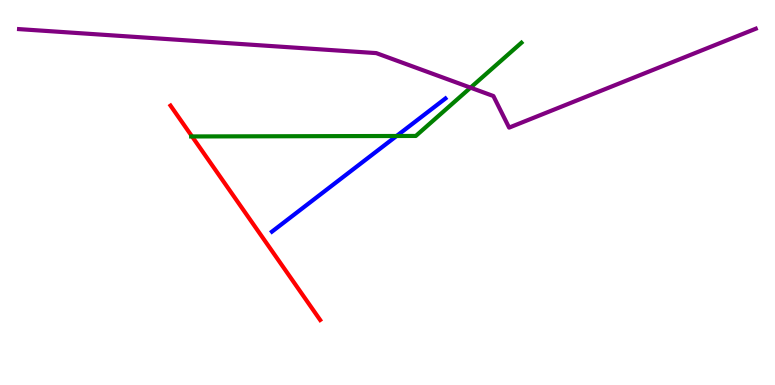[{'lines': ['blue', 'red'], 'intersections': []}, {'lines': ['green', 'red'], 'intersections': [{'x': 2.48, 'y': 6.46}]}, {'lines': ['purple', 'red'], 'intersections': []}, {'lines': ['blue', 'green'], 'intersections': [{'x': 5.12, 'y': 6.47}]}, {'lines': ['blue', 'purple'], 'intersections': []}, {'lines': ['green', 'purple'], 'intersections': [{'x': 6.07, 'y': 7.72}]}]